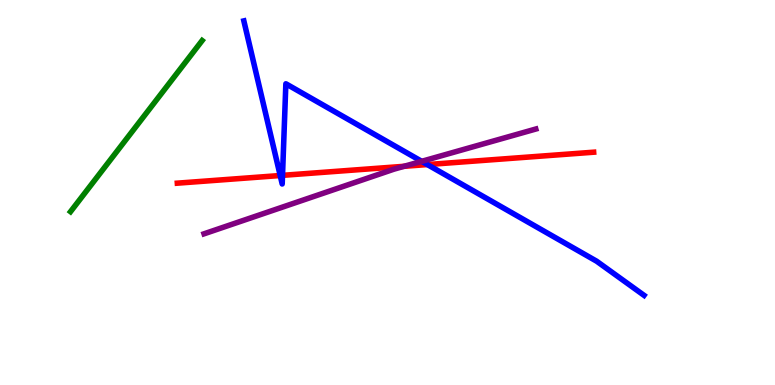[{'lines': ['blue', 'red'], 'intersections': [{'x': 3.62, 'y': 5.44}, {'x': 3.65, 'y': 5.45}, {'x': 5.51, 'y': 5.73}]}, {'lines': ['green', 'red'], 'intersections': []}, {'lines': ['purple', 'red'], 'intersections': [{'x': 5.21, 'y': 5.68}]}, {'lines': ['blue', 'green'], 'intersections': []}, {'lines': ['blue', 'purple'], 'intersections': [{'x': 5.44, 'y': 5.81}]}, {'lines': ['green', 'purple'], 'intersections': []}]